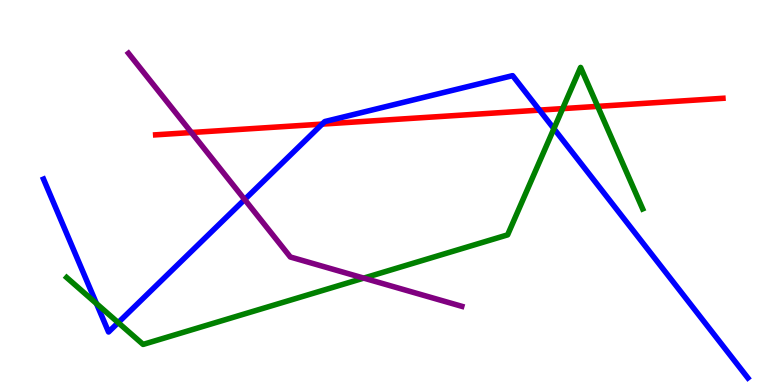[{'lines': ['blue', 'red'], 'intersections': [{'x': 4.16, 'y': 6.78}, {'x': 6.96, 'y': 7.14}]}, {'lines': ['green', 'red'], 'intersections': [{'x': 7.26, 'y': 7.18}, {'x': 7.71, 'y': 7.24}]}, {'lines': ['purple', 'red'], 'intersections': [{'x': 2.47, 'y': 6.56}]}, {'lines': ['blue', 'green'], 'intersections': [{'x': 1.24, 'y': 2.11}, {'x': 1.53, 'y': 1.62}, {'x': 7.15, 'y': 6.66}]}, {'lines': ['blue', 'purple'], 'intersections': [{'x': 3.16, 'y': 4.82}]}, {'lines': ['green', 'purple'], 'intersections': [{'x': 4.69, 'y': 2.78}]}]